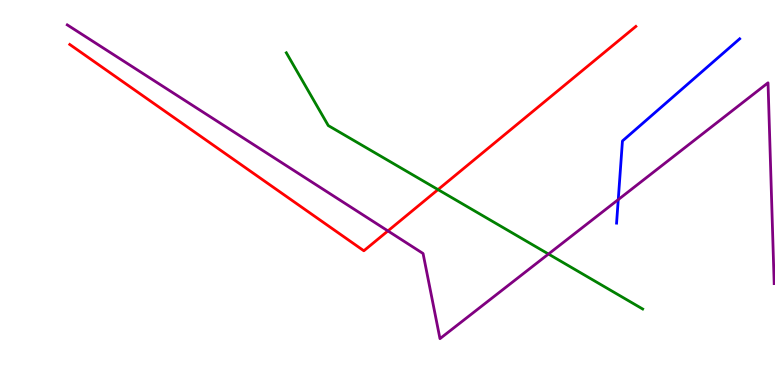[{'lines': ['blue', 'red'], 'intersections': []}, {'lines': ['green', 'red'], 'intersections': [{'x': 5.65, 'y': 5.08}]}, {'lines': ['purple', 'red'], 'intersections': [{'x': 5.01, 'y': 4.0}]}, {'lines': ['blue', 'green'], 'intersections': []}, {'lines': ['blue', 'purple'], 'intersections': [{'x': 7.98, 'y': 4.82}]}, {'lines': ['green', 'purple'], 'intersections': [{'x': 7.08, 'y': 3.4}]}]